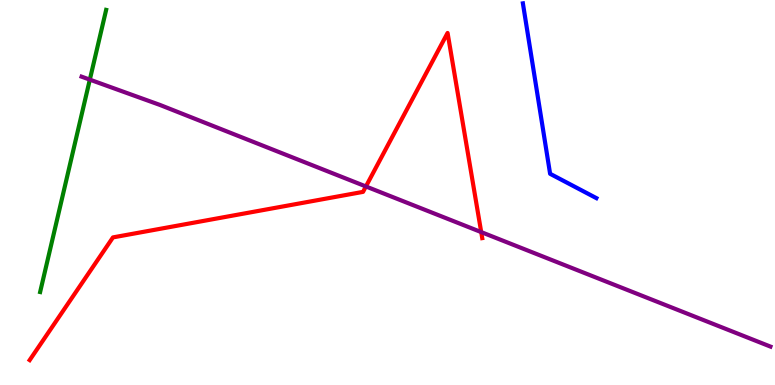[{'lines': ['blue', 'red'], 'intersections': []}, {'lines': ['green', 'red'], 'intersections': []}, {'lines': ['purple', 'red'], 'intersections': [{'x': 4.72, 'y': 5.16}, {'x': 6.21, 'y': 3.97}]}, {'lines': ['blue', 'green'], 'intersections': []}, {'lines': ['blue', 'purple'], 'intersections': []}, {'lines': ['green', 'purple'], 'intersections': [{'x': 1.16, 'y': 7.93}]}]